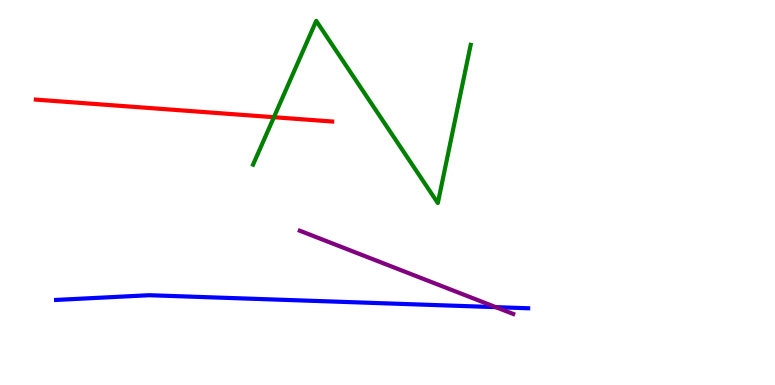[{'lines': ['blue', 'red'], 'intersections': []}, {'lines': ['green', 'red'], 'intersections': [{'x': 3.53, 'y': 6.96}]}, {'lines': ['purple', 'red'], 'intersections': []}, {'lines': ['blue', 'green'], 'intersections': []}, {'lines': ['blue', 'purple'], 'intersections': [{'x': 6.4, 'y': 2.02}]}, {'lines': ['green', 'purple'], 'intersections': []}]